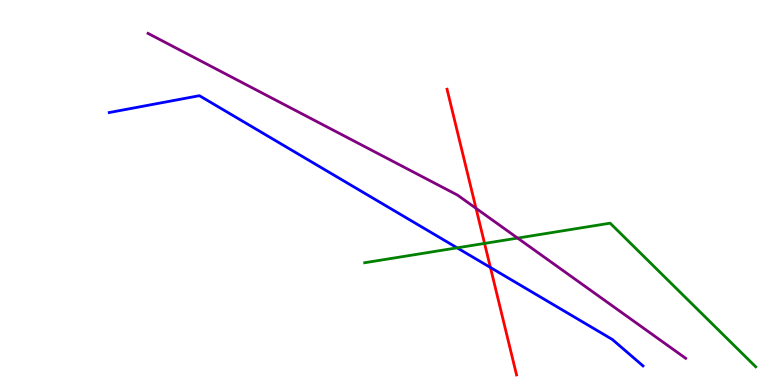[{'lines': ['blue', 'red'], 'intersections': [{'x': 6.33, 'y': 3.05}]}, {'lines': ['green', 'red'], 'intersections': [{'x': 6.25, 'y': 3.68}]}, {'lines': ['purple', 'red'], 'intersections': [{'x': 6.14, 'y': 4.59}]}, {'lines': ['blue', 'green'], 'intersections': [{'x': 5.9, 'y': 3.56}]}, {'lines': ['blue', 'purple'], 'intersections': []}, {'lines': ['green', 'purple'], 'intersections': [{'x': 6.68, 'y': 3.82}]}]